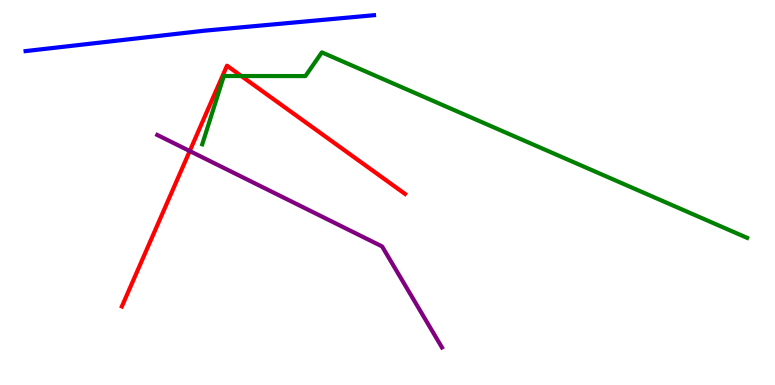[{'lines': ['blue', 'red'], 'intersections': []}, {'lines': ['green', 'red'], 'intersections': [{'x': 3.11, 'y': 8.03}]}, {'lines': ['purple', 'red'], 'intersections': [{'x': 2.45, 'y': 6.08}]}, {'lines': ['blue', 'green'], 'intersections': []}, {'lines': ['blue', 'purple'], 'intersections': []}, {'lines': ['green', 'purple'], 'intersections': []}]